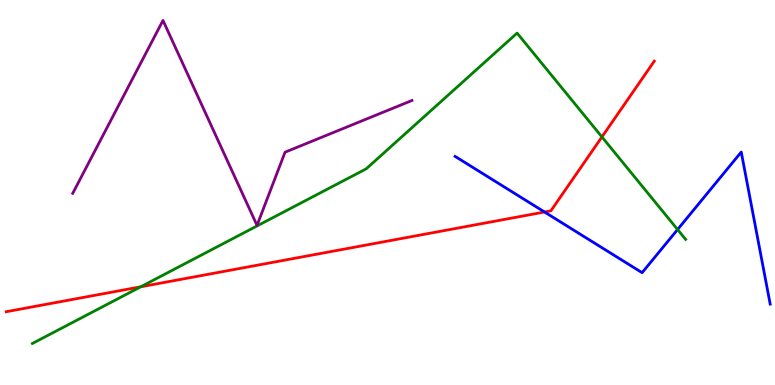[{'lines': ['blue', 'red'], 'intersections': [{'x': 7.03, 'y': 4.49}]}, {'lines': ['green', 'red'], 'intersections': [{'x': 1.82, 'y': 2.55}, {'x': 7.77, 'y': 6.44}]}, {'lines': ['purple', 'red'], 'intersections': []}, {'lines': ['blue', 'green'], 'intersections': [{'x': 8.74, 'y': 4.04}]}, {'lines': ['blue', 'purple'], 'intersections': []}, {'lines': ['green', 'purple'], 'intersections': []}]